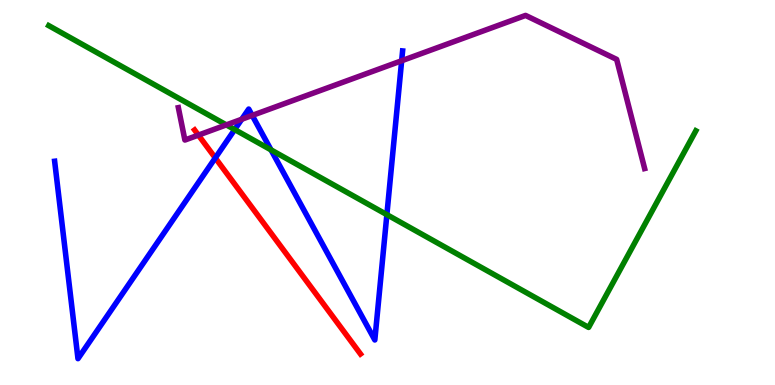[{'lines': ['blue', 'red'], 'intersections': [{'x': 2.78, 'y': 5.9}]}, {'lines': ['green', 'red'], 'intersections': []}, {'lines': ['purple', 'red'], 'intersections': [{'x': 2.56, 'y': 6.49}]}, {'lines': ['blue', 'green'], 'intersections': [{'x': 3.03, 'y': 6.63}, {'x': 3.5, 'y': 6.11}, {'x': 4.99, 'y': 4.42}]}, {'lines': ['blue', 'purple'], 'intersections': [{'x': 3.12, 'y': 6.9}, {'x': 3.25, 'y': 7.0}, {'x': 5.18, 'y': 8.42}]}, {'lines': ['green', 'purple'], 'intersections': [{'x': 2.92, 'y': 6.76}]}]